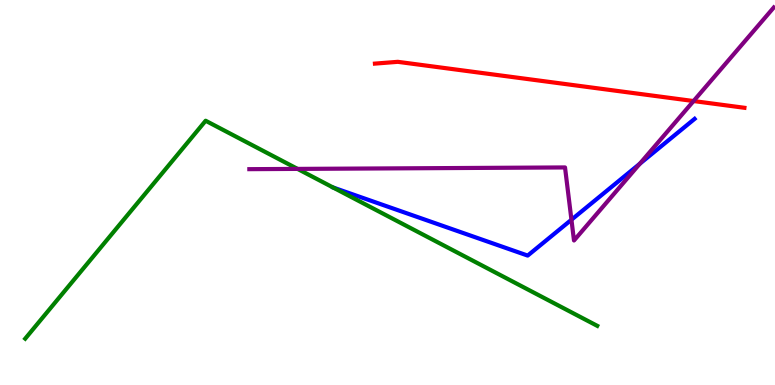[{'lines': ['blue', 'red'], 'intersections': []}, {'lines': ['green', 'red'], 'intersections': []}, {'lines': ['purple', 'red'], 'intersections': [{'x': 8.95, 'y': 7.38}]}, {'lines': ['blue', 'green'], 'intersections': []}, {'lines': ['blue', 'purple'], 'intersections': [{'x': 7.37, 'y': 4.29}, {'x': 8.26, 'y': 5.75}]}, {'lines': ['green', 'purple'], 'intersections': [{'x': 3.84, 'y': 5.61}]}]